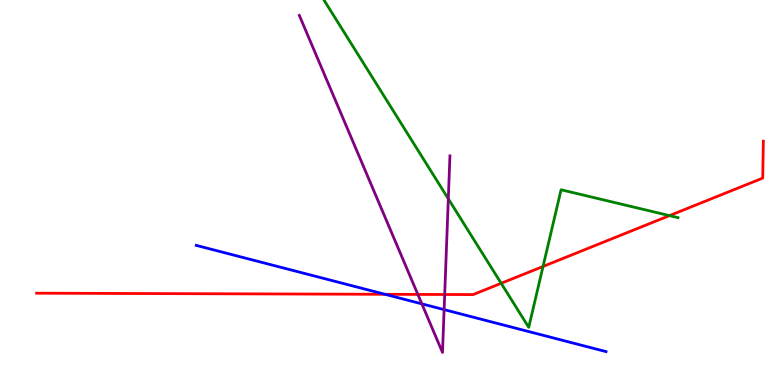[{'lines': ['blue', 'red'], 'intersections': [{'x': 4.97, 'y': 2.36}]}, {'lines': ['green', 'red'], 'intersections': [{'x': 6.47, 'y': 2.64}, {'x': 7.01, 'y': 3.08}, {'x': 8.64, 'y': 4.4}]}, {'lines': ['purple', 'red'], 'intersections': [{'x': 5.39, 'y': 2.35}, {'x': 5.74, 'y': 2.35}]}, {'lines': ['blue', 'green'], 'intersections': []}, {'lines': ['blue', 'purple'], 'intersections': [{'x': 5.44, 'y': 2.11}, {'x': 5.73, 'y': 1.96}]}, {'lines': ['green', 'purple'], 'intersections': [{'x': 5.78, 'y': 4.84}]}]